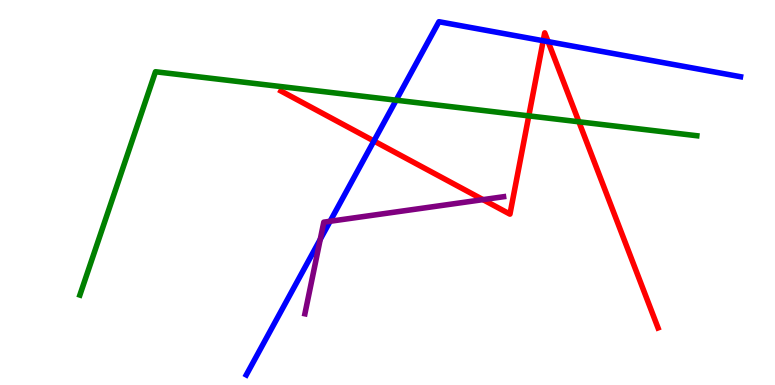[{'lines': ['blue', 'red'], 'intersections': [{'x': 4.82, 'y': 6.34}, {'x': 7.01, 'y': 8.94}, {'x': 7.07, 'y': 8.92}]}, {'lines': ['green', 'red'], 'intersections': [{'x': 6.82, 'y': 6.99}, {'x': 7.47, 'y': 6.84}]}, {'lines': ['purple', 'red'], 'intersections': [{'x': 6.23, 'y': 4.81}]}, {'lines': ['blue', 'green'], 'intersections': [{'x': 5.11, 'y': 7.4}]}, {'lines': ['blue', 'purple'], 'intersections': [{'x': 4.13, 'y': 3.78}, {'x': 4.26, 'y': 4.25}]}, {'lines': ['green', 'purple'], 'intersections': []}]